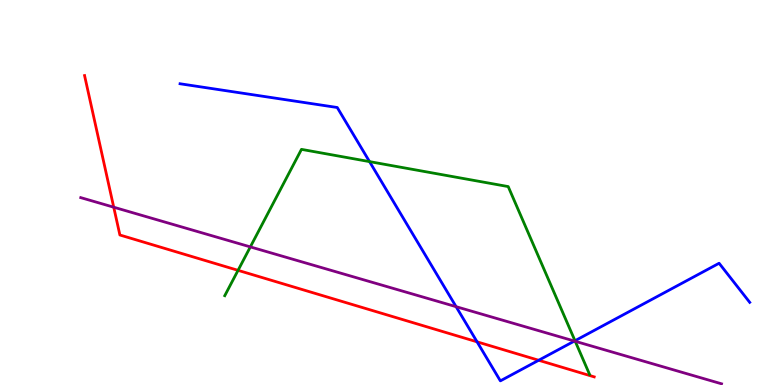[{'lines': ['blue', 'red'], 'intersections': [{'x': 6.16, 'y': 1.12}, {'x': 6.95, 'y': 0.642}]}, {'lines': ['green', 'red'], 'intersections': [{'x': 3.07, 'y': 2.98}]}, {'lines': ['purple', 'red'], 'intersections': [{'x': 1.47, 'y': 4.62}]}, {'lines': ['blue', 'green'], 'intersections': [{'x': 4.77, 'y': 5.8}, {'x': 7.42, 'y': 1.15}]}, {'lines': ['blue', 'purple'], 'intersections': [{'x': 5.89, 'y': 2.03}, {'x': 7.41, 'y': 1.14}]}, {'lines': ['green', 'purple'], 'intersections': [{'x': 3.23, 'y': 3.59}, {'x': 7.42, 'y': 1.14}]}]